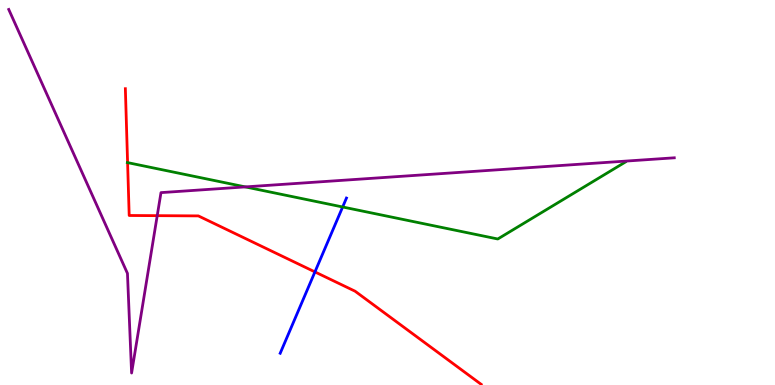[{'lines': ['blue', 'red'], 'intersections': [{'x': 4.06, 'y': 2.94}]}, {'lines': ['green', 'red'], 'intersections': [{'x': 1.65, 'y': 5.78}]}, {'lines': ['purple', 'red'], 'intersections': [{'x': 2.03, 'y': 4.4}]}, {'lines': ['blue', 'green'], 'intersections': [{'x': 4.42, 'y': 4.62}]}, {'lines': ['blue', 'purple'], 'intersections': []}, {'lines': ['green', 'purple'], 'intersections': [{'x': 3.17, 'y': 5.15}]}]